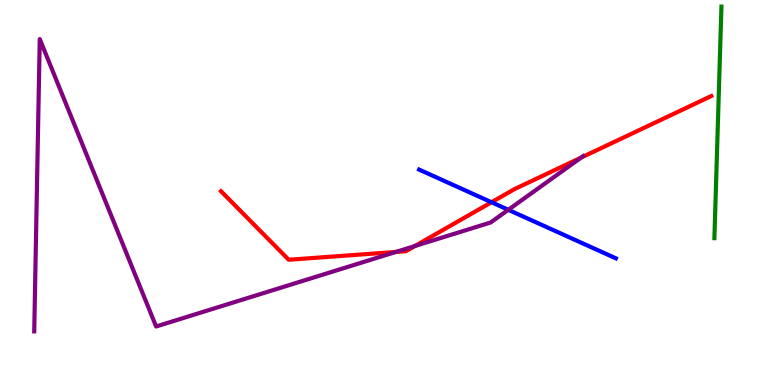[{'lines': ['blue', 'red'], 'intersections': [{'x': 6.34, 'y': 4.75}]}, {'lines': ['green', 'red'], 'intersections': []}, {'lines': ['purple', 'red'], 'intersections': [{'x': 5.11, 'y': 3.46}, {'x': 5.35, 'y': 3.61}, {'x': 7.5, 'y': 5.91}]}, {'lines': ['blue', 'green'], 'intersections': []}, {'lines': ['blue', 'purple'], 'intersections': [{'x': 6.56, 'y': 4.55}]}, {'lines': ['green', 'purple'], 'intersections': []}]